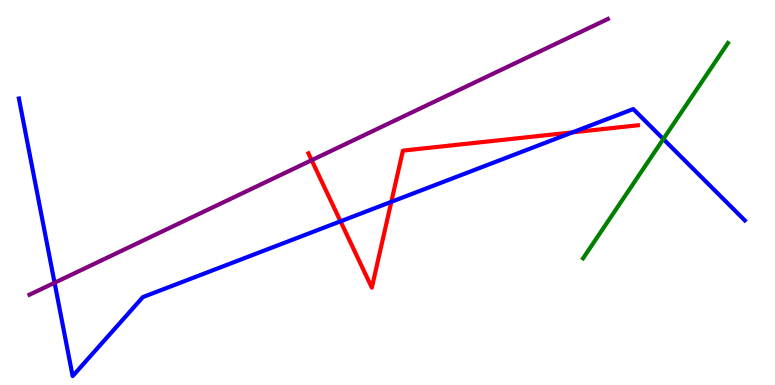[{'lines': ['blue', 'red'], 'intersections': [{'x': 4.39, 'y': 4.25}, {'x': 5.05, 'y': 4.76}, {'x': 7.39, 'y': 6.56}]}, {'lines': ['green', 'red'], 'intersections': []}, {'lines': ['purple', 'red'], 'intersections': [{'x': 4.02, 'y': 5.84}]}, {'lines': ['blue', 'green'], 'intersections': [{'x': 8.56, 'y': 6.39}]}, {'lines': ['blue', 'purple'], 'intersections': [{'x': 0.704, 'y': 2.66}]}, {'lines': ['green', 'purple'], 'intersections': []}]